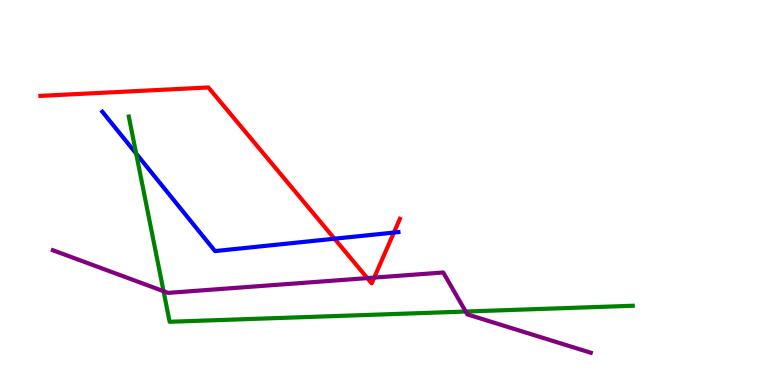[{'lines': ['blue', 'red'], 'intersections': [{'x': 4.32, 'y': 3.8}, {'x': 5.08, 'y': 3.96}]}, {'lines': ['green', 'red'], 'intersections': []}, {'lines': ['purple', 'red'], 'intersections': [{'x': 4.74, 'y': 2.78}, {'x': 4.83, 'y': 2.79}]}, {'lines': ['blue', 'green'], 'intersections': [{'x': 1.76, 'y': 6.01}]}, {'lines': ['blue', 'purple'], 'intersections': []}, {'lines': ['green', 'purple'], 'intersections': [{'x': 2.11, 'y': 2.44}, {'x': 6.01, 'y': 1.91}]}]